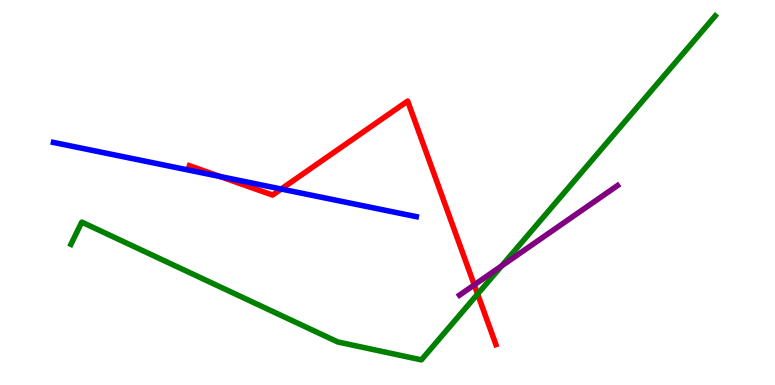[{'lines': ['blue', 'red'], 'intersections': [{'x': 2.84, 'y': 5.42}, {'x': 3.63, 'y': 5.09}]}, {'lines': ['green', 'red'], 'intersections': [{'x': 6.16, 'y': 2.36}]}, {'lines': ['purple', 'red'], 'intersections': [{'x': 6.12, 'y': 2.6}]}, {'lines': ['blue', 'green'], 'intersections': []}, {'lines': ['blue', 'purple'], 'intersections': []}, {'lines': ['green', 'purple'], 'intersections': [{'x': 6.47, 'y': 3.09}]}]